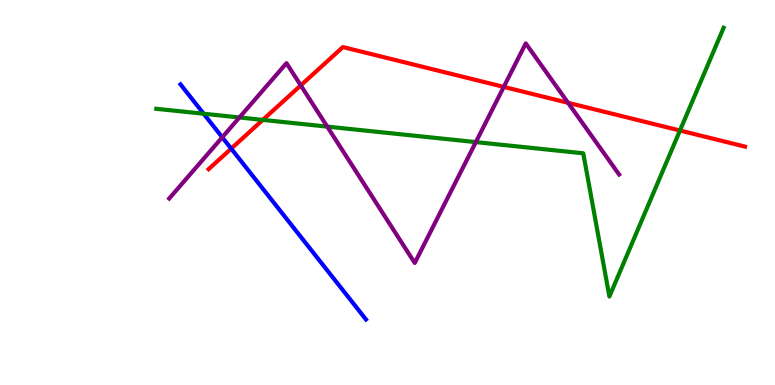[{'lines': ['blue', 'red'], 'intersections': [{'x': 2.98, 'y': 6.14}]}, {'lines': ['green', 'red'], 'intersections': [{'x': 3.39, 'y': 6.89}, {'x': 8.77, 'y': 6.61}]}, {'lines': ['purple', 'red'], 'intersections': [{'x': 3.88, 'y': 7.78}, {'x': 6.5, 'y': 7.74}, {'x': 7.33, 'y': 7.33}]}, {'lines': ['blue', 'green'], 'intersections': [{'x': 2.63, 'y': 7.05}]}, {'lines': ['blue', 'purple'], 'intersections': [{'x': 2.87, 'y': 6.43}]}, {'lines': ['green', 'purple'], 'intersections': [{'x': 3.09, 'y': 6.95}, {'x': 4.22, 'y': 6.71}, {'x': 6.14, 'y': 6.31}]}]